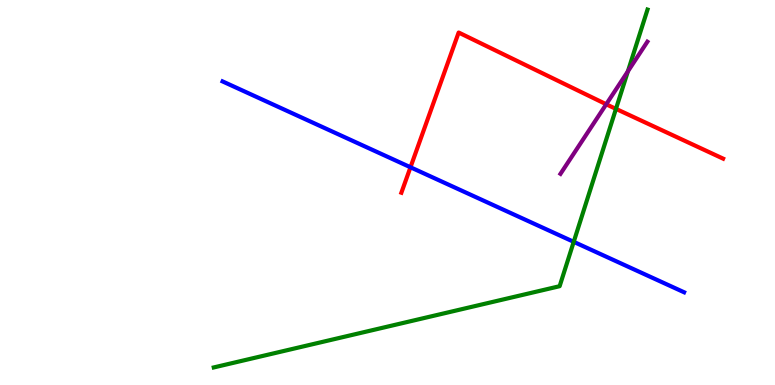[{'lines': ['blue', 'red'], 'intersections': [{'x': 5.3, 'y': 5.66}]}, {'lines': ['green', 'red'], 'intersections': [{'x': 7.95, 'y': 7.17}]}, {'lines': ['purple', 'red'], 'intersections': [{'x': 7.82, 'y': 7.29}]}, {'lines': ['blue', 'green'], 'intersections': [{'x': 7.4, 'y': 3.72}]}, {'lines': ['blue', 'purple'], 'intersections': []}, {'lines': ['green', 'purple'], 'intersections': [{'x': 8.1, 'y': 8.15}]}]